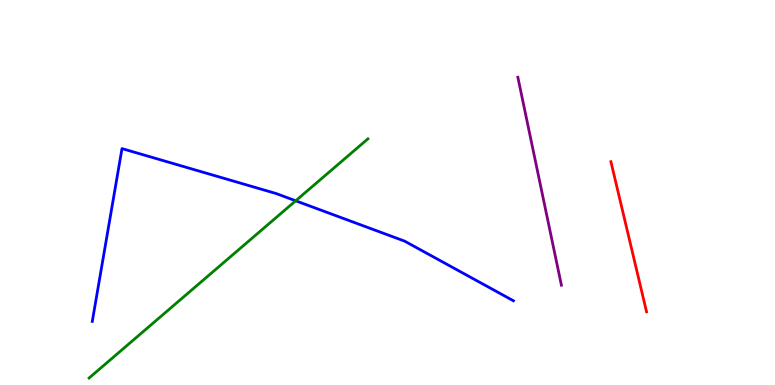[{'lines': ['blue', 'red'], 'intersections': []}, {'lines': ['green', 'red'], 'intersections': []}, {'lines': ['purple', 'red'], 'intersections': []}, {'lines': ['blue', 'green'], 'intersections': [{'x': 3.82, 'y': 4.78}]}, {'lines': ['blue', 'purple'], 'intersections': []}, {'lines': ['green', 'purple'], 'intersections': []}]